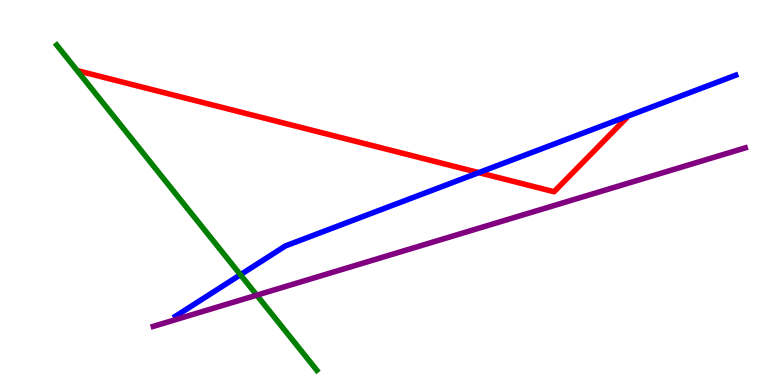[{'lines': ['blue', 'red'], 'intersections': [{'x': 6.18, 'y': 5.52}]}, {'lines': ['green', 'red'], 'intersections': []}, {'lines': ['purple', 'red'], 'intersections': []}, {'lines': ['blue', 'green'], 'intersections': [{'x': 3.1, 'y': 2.86}]}, {'lines': ['blue', 'purple'], 'intersections': []}, {'lines': ['green', 'purple'], 'intersections': [{'x': 3.31, 'y': 2.33}]}]